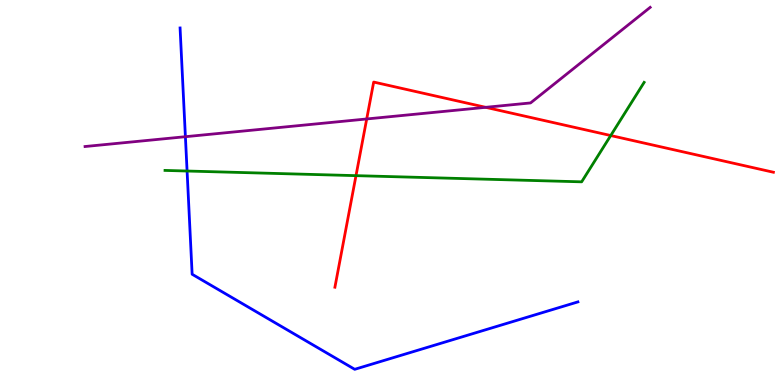[{'lines': ['blue', 'red'], 'intersections': []}, {'lines': ['green', 'red'], 'intersections': [{'x': 4.59, 'y': 5.44}, {'x': 7.88, 'y': 6.48}]}, {'lines': ['purple', 'red'], 'intersections': [{'x': 4.73, 'y': 6.91}, {'x': 6.27, 'y': 7.21}]}, {'lines': ['blue', 'green'], 'intersections': [{'x': 2.41, 'y': 5.56}]}, {'lines': ['blue', 'purple'], 'intersections': [{'x': 2.39, 'y': 6.45}]}, {'lines': ['green', 'purple'], 'intersections': []}]